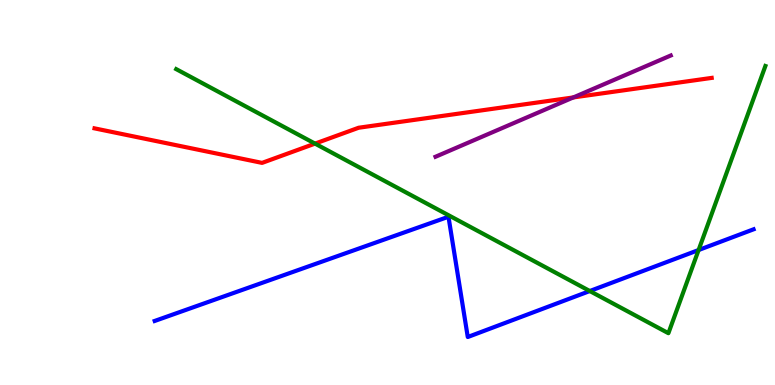[{'lines': ['blue', 'red'], 'intersections': []}, {'lines': ['green', 'red'], 'intersections': [{'x': 4.06, 'y': 6.27}]}, {'lines': ['purple', 'red'], 'intersections': [{'x': 7.4, 'y': 7.47}]}, {'lines': ['blue', 'green'], 'intersections': [{'x': 7.61, 'y': 2.44}, {'x': 9.01, 'y': 3.51}]}, {'lines': ['blue', 'purple'], 'intersections': []}, {'lines': ['green', 'purple'], 'intersections': []}]